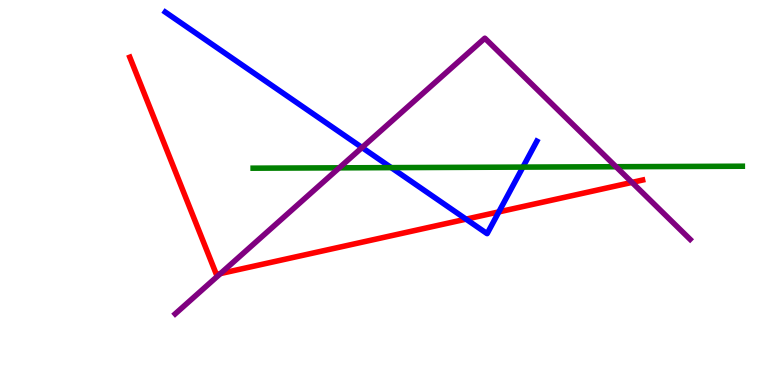[{'lines': ['blue', 'red'], 'intersections': [{'x': 6.01, 'y': 4.31}, {'x': 6.44, 'y': 4.5}]}, {'lines': ['green', 'red'], 'intersections': []}, {'lines': ['purple', 'red'], 'intersections': [{'x': 2.84, 'y': 2.89}, {'x': 8.15, 'y': 5.26}]}, {'lines': ['blue', 'green'], 'intersections': [{'x': 5.05, 'y': 5.65}, {'x': 6.75, 'y': 5.66}]}, {'lines': ['blue', 'purple'], 'intersections': [{'x': 4.67, 'y': 6.17}]}, {'lines': ['green', 'purple'], 'intersections': [{'x': 4.38, 'y': 5.64}, {'x': 7.95, 'y': 5.67}]}]